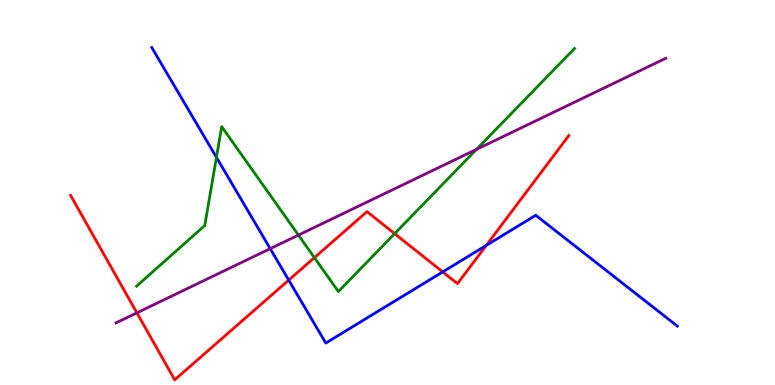[{'lines': ['blue', 'red'], 'intersections': [{'x': 3.73, 'y': 2.72}, {'x': 5.71, 'y': 2.94}, {'x': 6.27, 'y': 3.63}]}, {'lines': ['green', 'red'], 'intersections': [{'x': 4.06, 'y': 3.31}, {'x': 5.09, 'y': 3.93}]}, {'lines': ['purple', 'red'], 'intersections': [{'x': 1.77, 'y': 1.87}]}, {'lines': ['blue', 'green'], 'intersections': [{'x': 2.79, 'y': 5.91}]}, {'lines': ['blue', 'purple'], 'intersections': [{'x': 3.49, 'y': 3.54}]}, {'lines': ['green', 'purple'], 'intersections': [{'x': 3.85, 'y': 3.89}, {'x': 6.15, 'y': 6.12}]}]